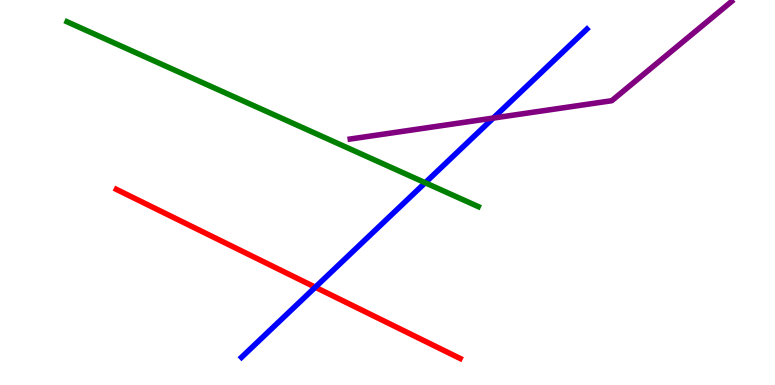[{'lines': ['blue', 'red'], 'intersections': [{'x': 4.07, 'y': 2.54}]}, {'lines': ['green', 'red'], 'intersections': []}, {'lines': ['purple', 'red'], 'intersections': []}, {'lines': ['blue', 'green'], 'intersections': [{'x': 5.49, 'y': 5.25}]}, {'lines': ['blue', 'purple'], 'intersections': [{'x': 6.36, 'y': 6.93}]}, {'lines': ['green', 'purple'], 'intersections': []}]